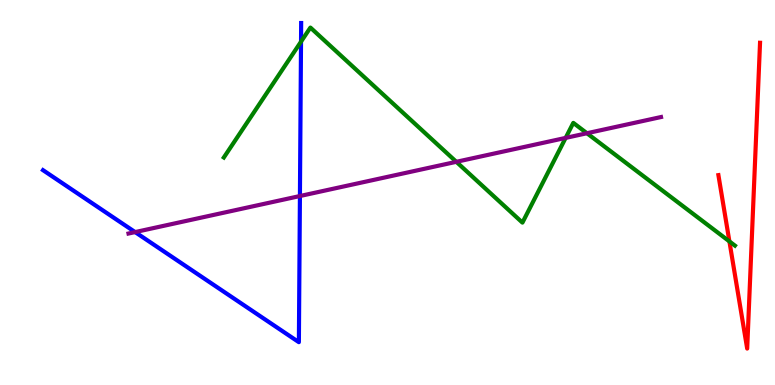[{'lines': ['blue', 'red'], 'intersections': []}, {'lines': ['green', 'red'], 'intersections': [{'x': 9.41, 'y': 3.73}]}, {'lines': ['purple', 'red'], 'intersections': []}, {'lines': ['blue', 'green'], 'intersections': [{'x': 3.88, 'y': 8.92}]}, {'lines': ['blue', 'purple'], 'intersections': [{'x': 1.74, 'y': 3.97}, {'x': 3.87, 'y': 4.91}]}, {'lines': ['green', 'purple'], 'intersections': [{'x': 5.89, 'y': 5.8}, {'x': 7.3, 'y': 6.42}, {'x': 7.57, 'y': 6.54}]}]